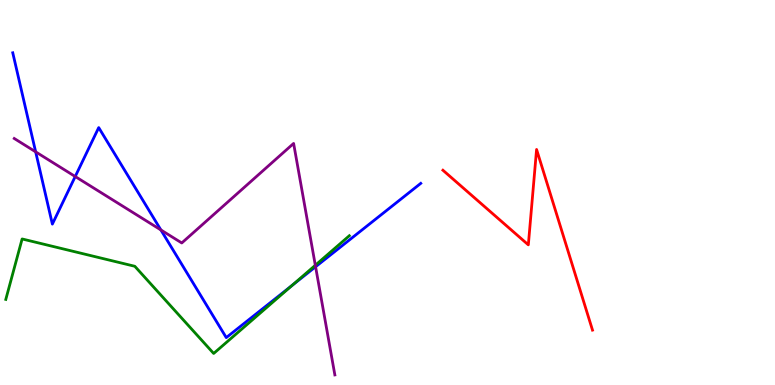[{'lines': ['blue', 'red'], 'intersections': []}, {'lines': ['green', 'red'], 'intersections': []}, {'lines': ['purple', 'red'], 'intersections': []}, {'lines': ['blue', 'green'], 'intersections': [{'x': 3.77, 'y': 2.59}]}, {'lines': ['blue', 'purple'], 'intersections': [{'x': 0.46, 'y': 6.06}, {'x': 0.971, 'y': 5.42}, {'x': 2.08, 'y': 4.03}, {'x': 4.07, 'y': 3.07}]}, {'lines': ['green', 'purple'], 'intersections': [{'x': 4.07, 'y': 3.11}]}]